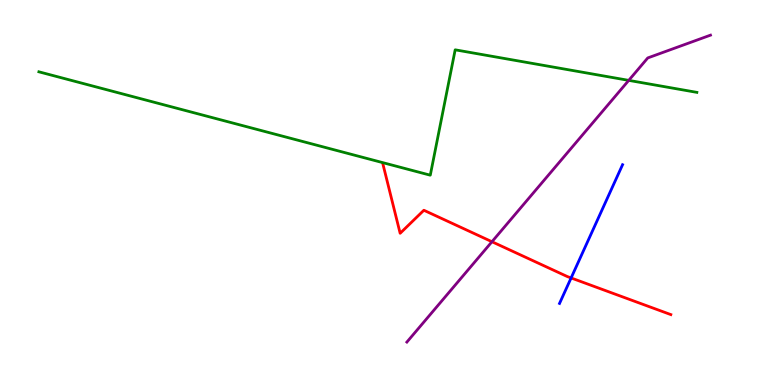[{'lines': ['blue', 'red'], 'intersections': [{'x': 7.37, 'y': 2.78}]}, {'lines': ['green', 'red'], 'intersections': []}, {'lines': ['purple', 'red'], 'intersections': [{'x': 6.35, 'y': 3.72}]}, {'lines': ['blue', 'green'], 'intersections': []}, {'lines': ['blue', 'purple'], 'intersections': []}, {'lines': ['green', 'purple'], 'intersections': [{'x': 8.11, 'y': 7.91}]}]